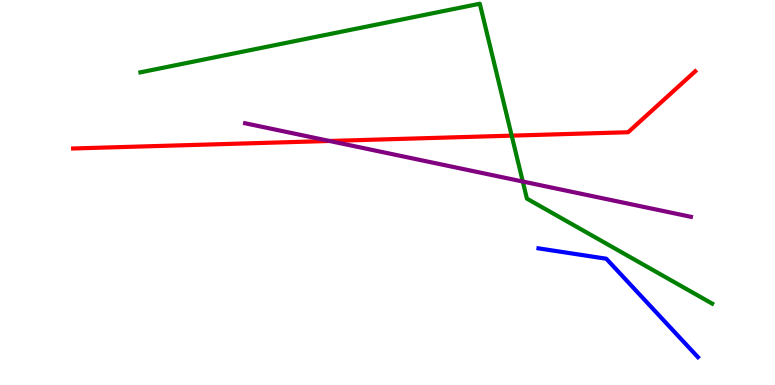[{'lines': ['blue', 'red'], 'intersections': []}, {'lines': ['green', 'red'], 'intersections': [{'x': 6.6, 'y': 6.48}]}, {'lines': ['purple', 'red'], 'intersections': [{'x': 4.25, 'y': 6.34}]}, {'lines': ['blue', 'green'], 'intersections': []}, {'lines': ['blue', 'purple'], 'intersections': []}, {'lines': ['green', 'purple'], 'intersections': [{'x': 6.75, 'y': 5.28}]}]